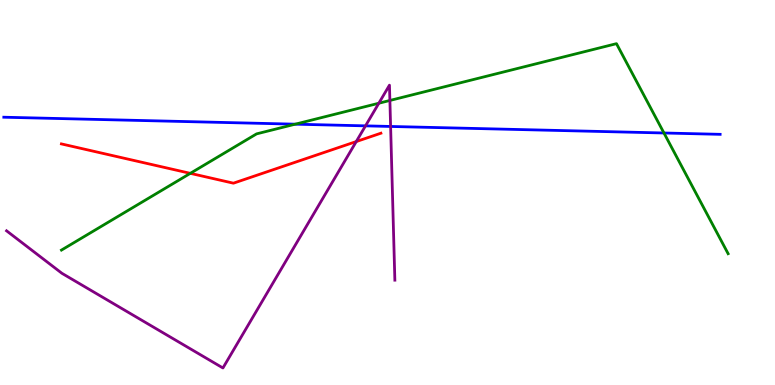[{'lines': ['blue', 'red'], 'intersections': []}, {'lines': ['green', 'red'], 'intersections': [{'x': 2.46, 'y': 5.5}]}, {'lines': ['purple', 'red'], 'intersections': [{'x': 4.6, 'y': 6.32}]}, {'lines': ['blue', 'green'], 'intersections': [{'x': 3.81, 'y': 6.77}, {'x': 8.57, 'y': 6.55}]}, {'lines': ['blue', 'purple'], 'intersections': [{'x': 4.72, 'y': 6.73}, {'x': 5.04, 'y': 6.72}]}, {'lines': ['green', 'purple'], 'intersections': [{'x': 4.89, 'y': 7.32}, {'x': 5.03, 'y': 7.39}]}]